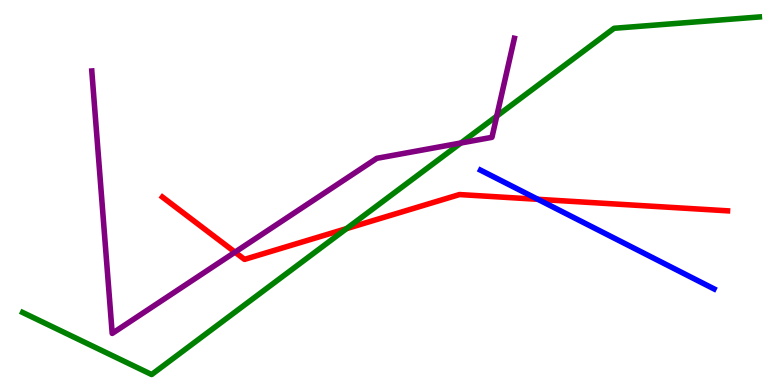[{'lines': ['blue', 'red'], 'intersections': [{'x': 6.94, 'y': 4.82}]}, {'lines': ['green', 'red'], 'intersections': [{'x': 4.47, 'y': 4.06}]}, {'lines': ['purple', 'red'], 'intersections': [{'x': 3.03, 'y': 3.45}]}, {'lines': ['blue', 'green'], 'intersections': []}, {'lines': ['blue', 'purple'], 'intersections': []}, {'lines': ['green', 'purple'], 'intersections': [{'x': 5.95, 'y': 6.29}, {'x': 6.41, 'y': 6.98}]}]